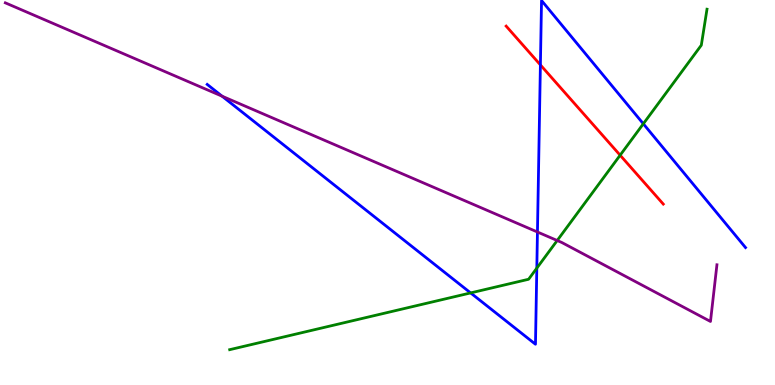[{'lines': ['blue', 'red'], 'intersections': [{'x': 6.97, 'y': 8.31}]}, {'lines': ['green', 'red'], 'intersections': [{'x': 8.0, 'y': 5.97}]}, {'lines': ['purple', 'red'], 'intersections': []}, {'lines': ['blue', 'green'], 'intersections': [{'x': 6.07, 'y': 2.39}, {'x': 6.93, 'y': 3.04}, {'x': 8.3, 'y': 6.78}]}, {'lines': ['blue', 'purple'], 'intersections': [{'x': 2.87, 'y': 7.5}, {'x': 6.93, 'y': 3.97}]}, {'lines': ['green', 'purple'], 'intersections': [{'x': 7.19, 'y': 3.75}]}]